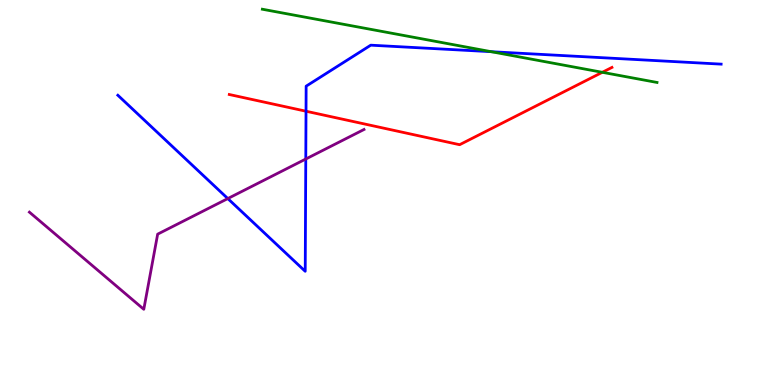[{'lines': ['blue', 'red'], 'intersections': [{'x': 3.95, 'y': 7.11}]}, {'lines': ['green', 'red'], 'intersections': [{'x': 7.77, 'y': 8.12}]}, {'lines': ['purple', 'red'], 'intersections': []}, {'lines': ['blue', 'green'], 'intersections': [{'x': 6.34, 'y': 8.66}]}, {'lines': ['blue', 'purple'], 'intersections': [{'x': 2.94, 'y': 4.84}, {'x': 3.95, 'y': 5.87}]}, {'lines': ['green', 'purple'], 'intersections': []}]